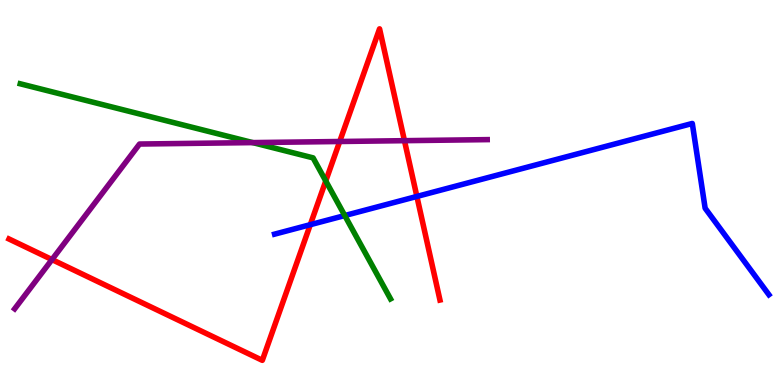[{'lines': ['blue', 'red'], 'intersections': [{'x': 4.0, 'y': 4.16}, {'x': 5.38, 'y': 4.9}]}, {'lines': ['green', 'red'], 'intersections': [{'x': 4.2, 'y': 5.3}]}, {'lines': ['purple', 'red'], 'intersections': [{'x': 0.671, 'y': 3.26}, {'x': 4.38, 'y': 6.32}, {'x': 5.22, 'y': 6.35}]}, {'lines': ['blue', 'green'], 'intersections': [{'x': 4.45, 'y': 4.4}]}, {'lines': ['blue', 'purple'], 'intersections': []}, {'lines': ['green', 'purple'], 'intersections': [{'x': 3.26, 'y': 6.3}]}]